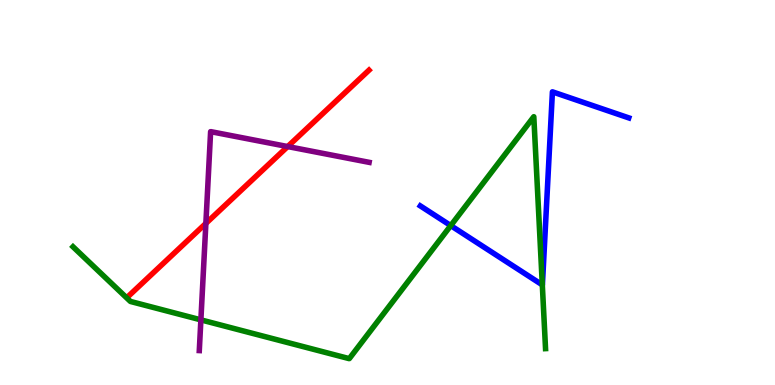[{'lines': ['blue', 'red'], 'intersections': []}, {'lines': ['green', 'red'], 'intersections': []}, {'lines': ['purple', 'red'], 'intersections': [{'x': 2.66, 'y': 4.2}, {'x': 3.71, 'y': 6.19}]}, {'lines': ['blue', 'green'], 'intersections': [{'x': 5.82, 'y': 4.14}, {'x': 7.0, 'y': 2.6}]}, {'lines': ['blue', 'purple'], 'intersections': []}, {'lines': ['green', 'purple'], 'intersections': [{'x': 2.59, 'y': 1.69}]}]